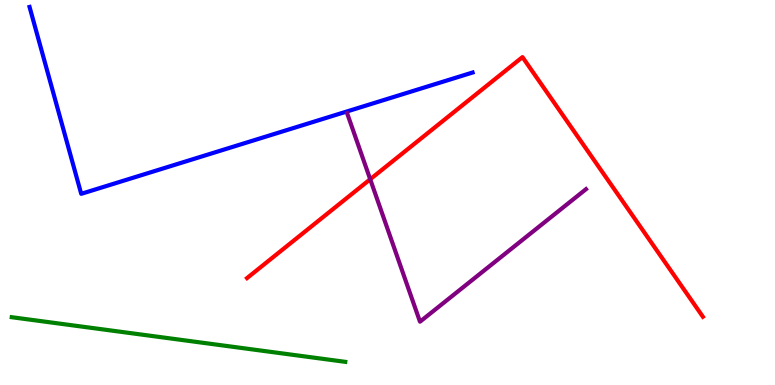[{'lines': ['blue', 'red'], 'intersections': []}, {'lines': ['green', 'red'], 'intersections': []}, {'lines': ['purple', 'red'], 'intersections': [{'x': 4.78, 'y': 5.34}]}, {'lines': ['blue', 'green'], 'intersections': []}, {'lines': ['blue', 'purple'], 'intersections': []}, {'lines': ['green', 'purple'], 'intersections': []}]